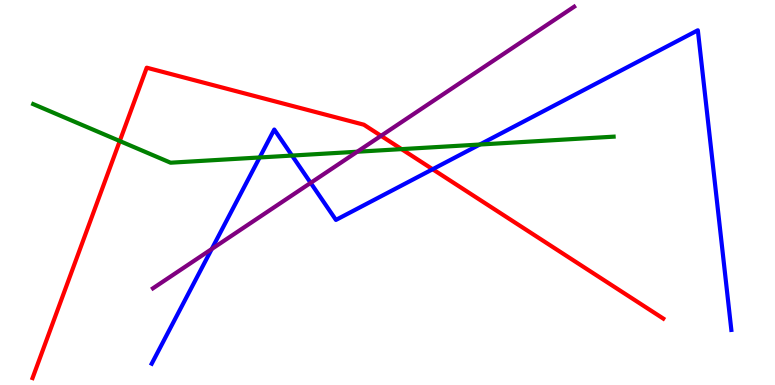[{'lines': ['blue', 'red'], 'intersections': [{'x': 5.58, 'y': 5.6}]}, {'lines': ['green', 'red'], 'intersections': [{'x': 1.55, 'y': 6.34}, {'x': 5.18, 'y': 6.13}]}, {'lines': ['purple', 'red'], 'intersections': [{'x': 4.92, 'y': 6.47}]}, {'lines': ['blue', 'green'], 'intersections': [{'x': 3.35, 'y': 5.91}, {'x': 3.77, 'y': 5.96}, {'x': 6.19, 'y': 6.25}]}, {'lines': ['blue', 'purple'], 'intersections': [{'x': 2.73, 'y': 3.53}, {'x': 4.01, 'y': 5.25}]}, {'lines': ['green', 'purple'], 'intersections': [{'x': 4.61, 'y': 6.06}]}]